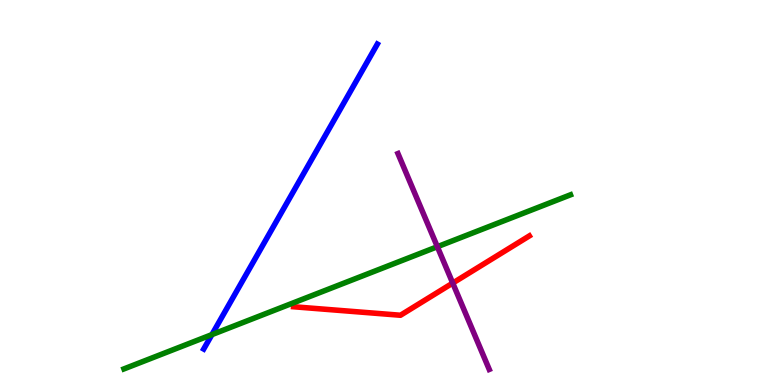[{'lines': ['blue', 'red'], 'intersections': []}, {'lines': ['green', 'red'], 'intersections': []}, {'lines': ['purple', 'red'], 'intersections': [{'x': 5.84, 'y': 2.65}]}, {'lines': ['blue', 'green'], 'intersections': [{'x': 2.73, 'y': 1.31}]}, {'lines': ['blue', 'purple'], 'intersections': []}, {'lines': ['green', 'purple'], 'intersections': [{'x': 5.64, 'y': 3.59}]}]